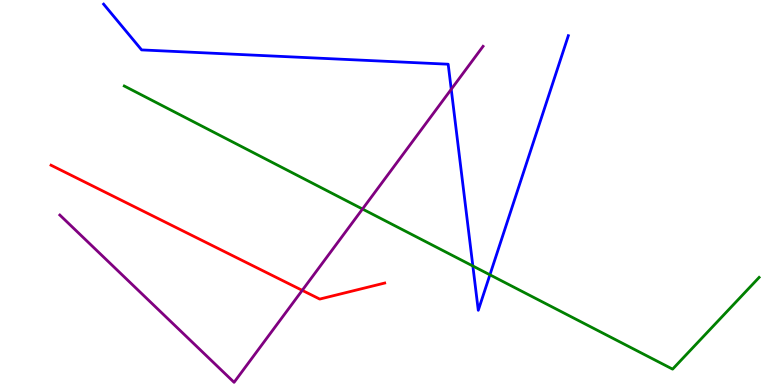[{'lines': ['blue', 'red'], 'intersections': []}, {'lines': ['green', 'red'], 'intersections': []}, {'lines': ['purple', 'red'], 'intersections': [{'x': 3.9, 'y': 2.46}]}, {'lines': ['blue', 'green'], 'intersections': [{'x': 6.1, 'y': 3.09}, {'x': 6.32, 'y': 2.86}]}, {'lines': ['blue', 'purple'], 'intersections': [{'x': 5.82, 'y': 7.68}]}, {'lines': ['green', 'purple'], 'intersections': [{'x': 4.68, 'y': 4.57}]}]